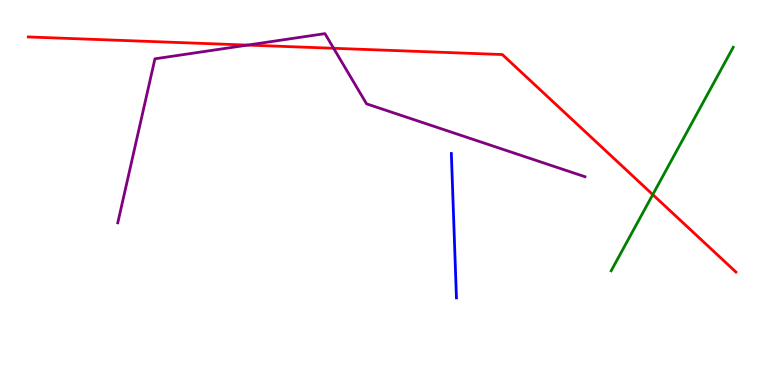[{'lines': ['blue', 'red'], 'intersections': []}, {'lines': ['green', 'red'], 'intersections': [{'x': 8.42, 'y': 4.95}]}, {'lines': ['purple', 'red'], 'intersections': [{'x': 3.19, 'y': 8.83}, {'x': 4.3, 'y': 8.75}]}, {'lines': ['blue', 'green'], 'intersections': []}, {'lines': ['blue', 'purple'], 'intersections': []}, {'lines': ['green', 'purple'], 'intersections': []}]